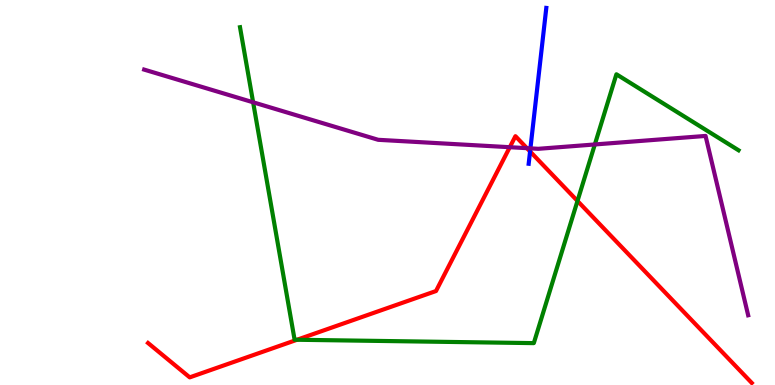[{'lines': ['blue', 'red'], 'intersections': [{'x': 6.84, 'y': 6.07}]}, {'lines': ['green', 'red'], 'intersections': [{'x': 3.83, 'y': 1.18}, {'x': 7.45, 'y': 4.78}]}, {'lines': ['purple', 'red'], 'intersections': [{'x': 6.58, 'y': 6.18}, {'x': 6.8, 'y': 6.15}]}, {'lines': ['blue', 'green'], 'intersections': []}, {'lines': ['blue', 'purple'], 'intersections': [{'x': 6.84, 'y': 6.15}]}, {'lines': ['green', 'purple'], 'intersections': [{'x': 3.27, 'y': 7.34}, {'x': 7.68, 'y': 6.25}]}]